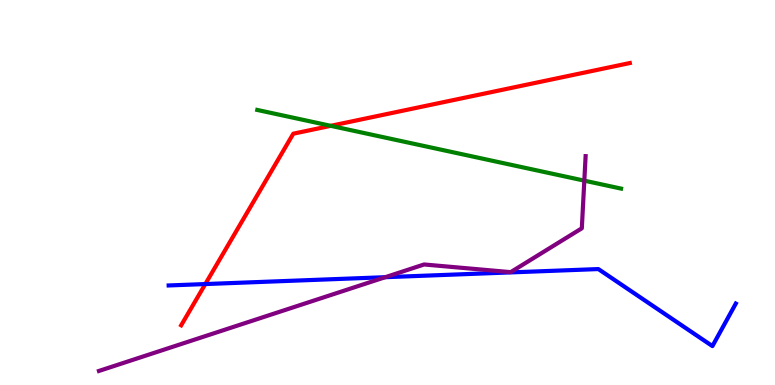[{'lines': ['blue', 'red'], 'intersections': [{'x': 2.65, 'y': 2.62}]}, {'lines': ['green', 'red'], 'intersections': [{'x': 4.27, 'y': 6.73}]}, {'lines': ['purple', 'red'], 'intersections': []}, {'lines': ['blue', 'green'], 'intersections': []}, {'lines': ['blue', 'purple'], 'intersections': [{'x': 4.97, 'y': 2.8}]}, {'lines': ['green', 'purple'], 'intersections': [{'x': 7.54, 'y': 5.31}]}]